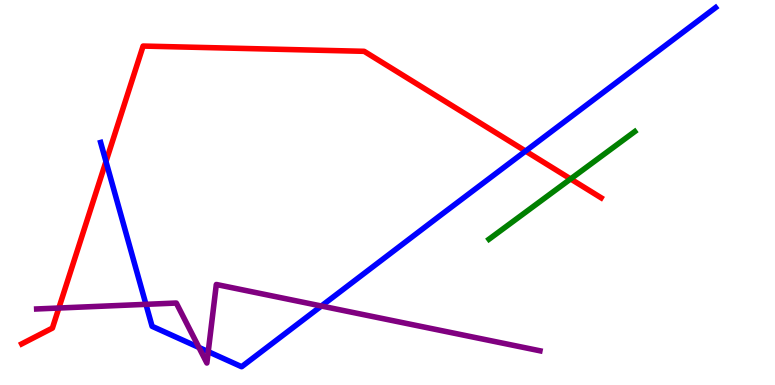[{'lines': ['blue', 'red'], 'intersections': [{'x': 1.37, 'y': 5.8}, {'x': 6.78, 'y': 6.08}]}, {'lines': ['green', 'red'], 'intersections': [{'x': 7.36, 'y': 5.35}]}, {'lines': ['purple', 'red'], 'intersections': [{'x': 0.759, 'y': 2.0}]}, {'lines': ['blue', 'green'], 'intersections': []}, {'lines': ['blue', 'purple'], 'intersections': [{'x': 1.88, 'y': 2.1}, {'x': 2.57, 'y': 0.975}, {'x': 2.69, 'y': 0.866}, {'x': 4.15, 'y': 2.05}]}, {'lines': ['green', 'purple'], 'intersections': []}]